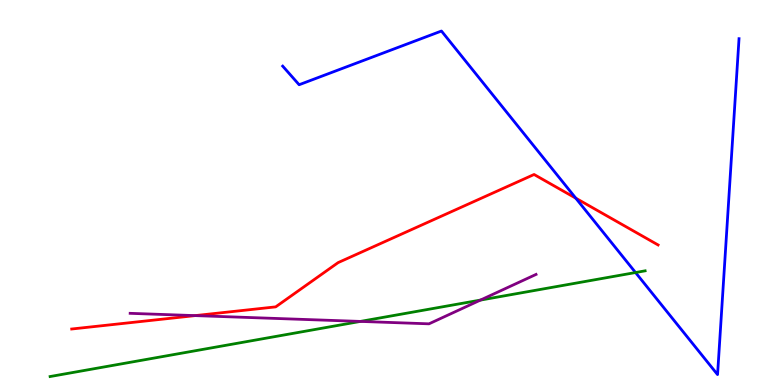[{'lines': ['blue', 'red'], 'intersections': [{'x': 7.43, 'y': 4.85}]}, {'lines': ['green', 'red'], 'intersections': []}, {'lines': ['purple', 'red'], 'intersections': [{'x': 2.52, 'y': 1.8}]}, {'lines': ['blue', 'green'], 'intersections': [{'x': 8.2, 'y': 2.92}]}, {'lines': ['blue', 'purple'], 'intersections': []}, {'lines': ['green', 'purple'], 'intersections': [{'x': 4.65, 'y': 1.65}, {'x': 6.2, 'y': 2.21}]}]